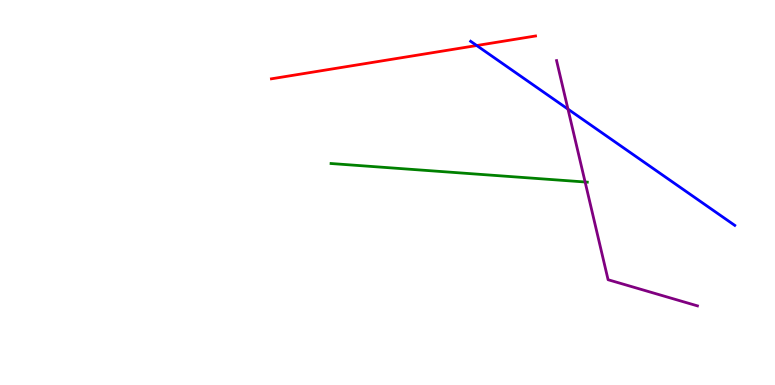[{'lines': ['blue', 'red'], 'intersections': [{'x': 6.15, 'y': 8.82}]}, {'lines': ['green', 'red'], 'intersections': []}, {'lines': ['purple', 'red'], 'intersections': []}, {'lines': ['blue', 'green'], 'intersections': []}, {'lines': ['blue', 'purple'], 'intersections': [{'x': 7.33, 'y': 7.17}]}, {'lines': ['green', 'purple'], 'intersections': [{'x': 7.55, 'y': 5.27}]}]